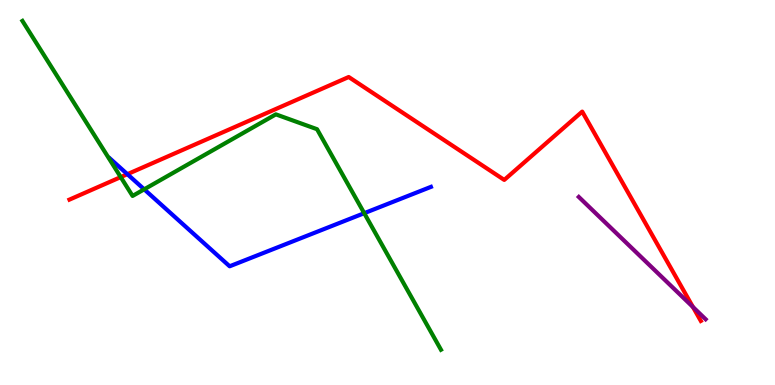[{'lines': ['blue', 'red'], 'intersections': [{'x': 1.64, 'y': 5.48}]}, {'lines': ['green', 'red'], 'intersections': [{'x': 1.56, 'y': 5.4}]}, {'lines': ['purple', 'red'], 'intersections': [{'x': 8.94, 'y': 2.03}]}, {'lines': ['blue', 'green'], 'intersections': [{'x': 1.86, 'y': 5.08}, {'x': 4.7, 'y': 4.46}]}, {'lines': ['blue', 'purple'], 'intersections': []}, {'lines': ['green', 'purple'], 'intersections': []}]